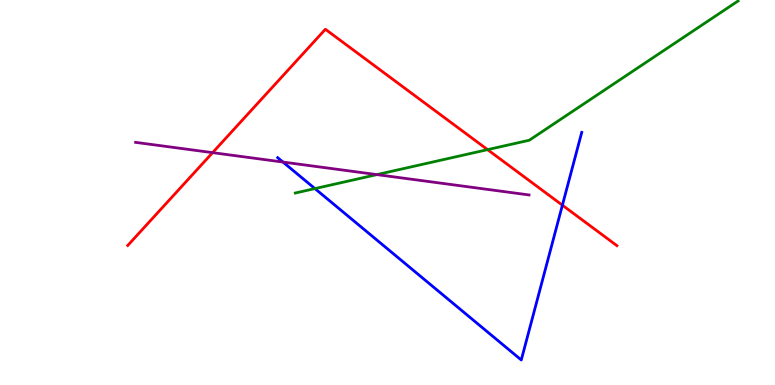[{'lines': ['blue', 'red'], 'intersections': [{'x': 7.26, 'y': 4.67}]}, {'lines': ['green', 'red'], 'intersections': [{'x': 6.29, 'y': 6.11}]}, {'lines': ['purple', 'red'], 'intersections': [{'x': 2.74, 'y': 6.04}]}, {'lines': ['blue', 'green'], 'intersections': [{'x': 4.06, 'y': 5.1}]}, {'lines': ['blue', 'purple'], 'intersections': [{'x': 3.65, 'y': 5.79}]}, {'lines': ['green', 'purple'], 'intersections': [{'x': 4.86, 'y': 5.46}]}]